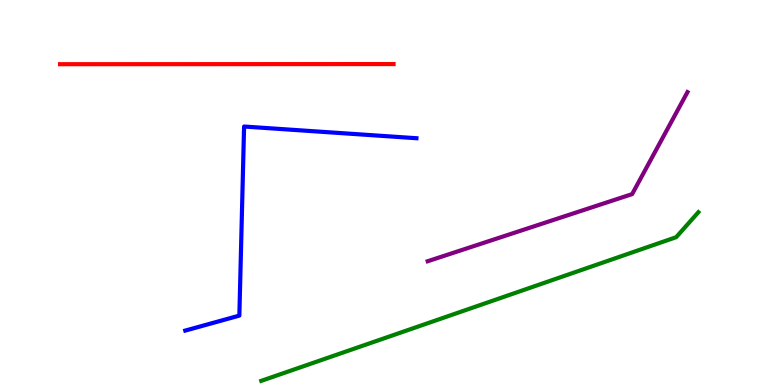[{'lines': ['blue', 'red'], 'intersections': []}, {'lines': ['green', 'red'], 'intersections': []}, {'lines': ['purple', 'red'], 'intersections': []}, {'lines': ['blue', 'green'], 'intersections': []}, {'lines': ['blue', 'purple'], 'intersections': []}, {'lines': ['green', 'purple'], 'intersections': []}]